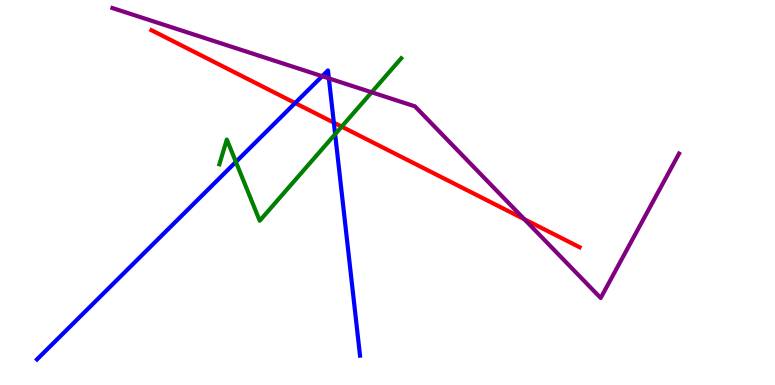[{'lines': ['blue', 'red'], 'intersections': [{'x': 3.81, 'y': 7.32}, {'x': 4.31, 'y': 6.81}]}, {'lines': ['green', 'red'], 'intersections': [{'x': 4.41, 'y': 6.71}]}, {'lines': ['purple', 'red'], 'intersections': [{'x': 6.77, 'y': 4.31}]}, {'lines': ['blue', 'green'], 'intersections': [{'x': 3.04, 'y': 5.8}, {'x': 4.32, 'y': 6.52}]}, {'lines': ['blue', 'purple'], 'intersections': [{'x': 4.16, 'y': 8.02}, {'x': 4.24, 'y': 7.96}]}, {'lines': ['green', 'purple'], 'intersections': [{'x': 4.8, 'y': 7.6}]}]